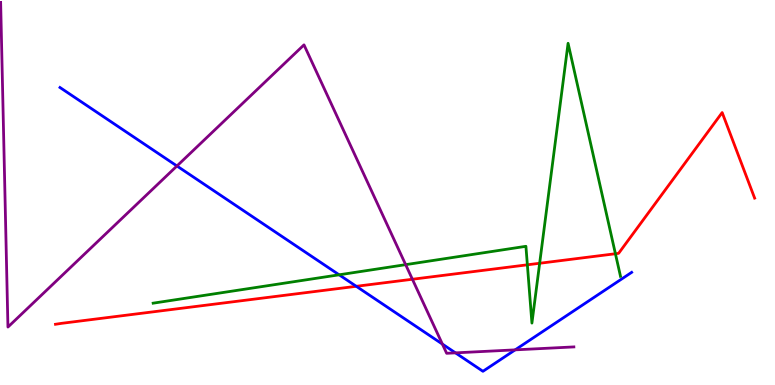[{'lines': ['blue', 'red'], 'intersections': [{'x': 4.6, 'y': 2.56}]}, {'lines': ['green', 'red'], 'intersections': [{'x': 6.8, 'y': 3.12}, {'x': 6.96, 'y': 3.16}, {'x': 7.94, 'y': 3.41}]}, {'lines': ['purple', 'red'], 'intersections': [{'x': 5.32, 'y': 2.75}]}, {'lines': ['blue', 'green'], 'intersections': [{'x': 4.38, 'y': 2.86}]}, {'lines': ['blue', 'purple'], 'intersections': [{'x': 2.28, 'y': 5.69}, {'x': 5.71, 'y': 1.06}, {'x': 5.88, 'y': 0.835}, {'x': 6.65, 'y': 0.913}]}, {'lines': ['green', 'purple'], 'intersections': [{'x': 5.23, 'y': 3.13}]}]